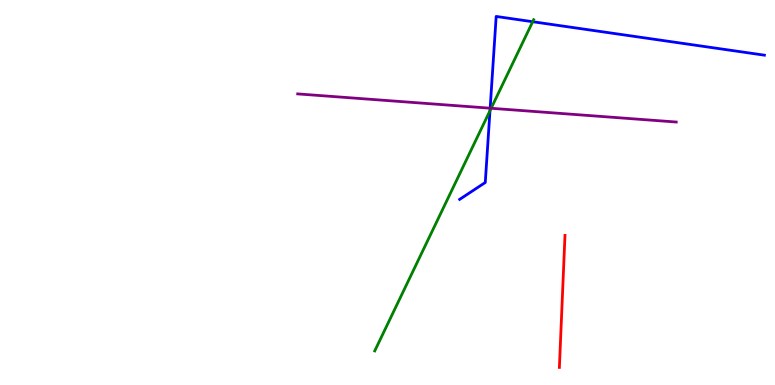[{'lines': ['blue', 'red'], 'intersections': []}, {'lines': ['green', 'red'], 'intersections': []}, {'lines': ['purple', 'red'], 'intersections': []}, {'lines': ['blue', 'green'], 'intersections': [{'x': 6.32, 'y': 7.12}, {'x': 6.87, 'y': 9.44}]}, {'lines': ['blue', 'purple'], 'intersections': [{'x': 6.32, 'y': 7.19}]}, {'lines': ['green', 'purple'], 'intersections': [{'x': 6.34, 'y': 7.19}]}]